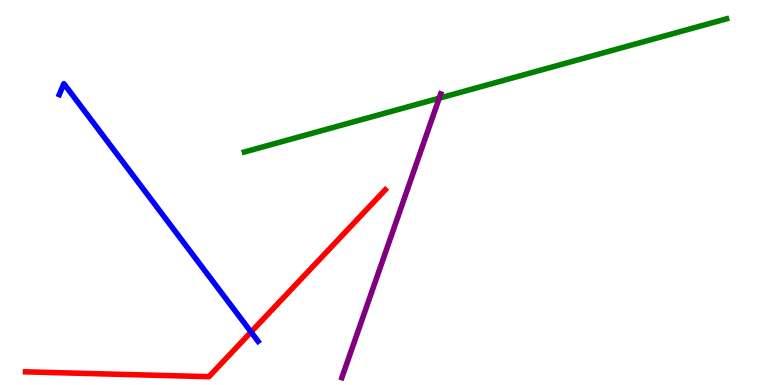[{'lines': ['blue', 'red'], 'intersections': [{'x': 3.24, 'y': 1.38}]}, {'lines': ['green', 'red'], 'intersections': []}, {'lines': ['purple', 'red'], 'intersections': []}, {'lines': ['blue', 'green'], 'intersections': []}, {'lines': ['blue', 'purple'], 'intersections': []}, {'lines': ['green', 'purple'], 'intersections': [{'x': 5.67, 'y': 7.45}]}]